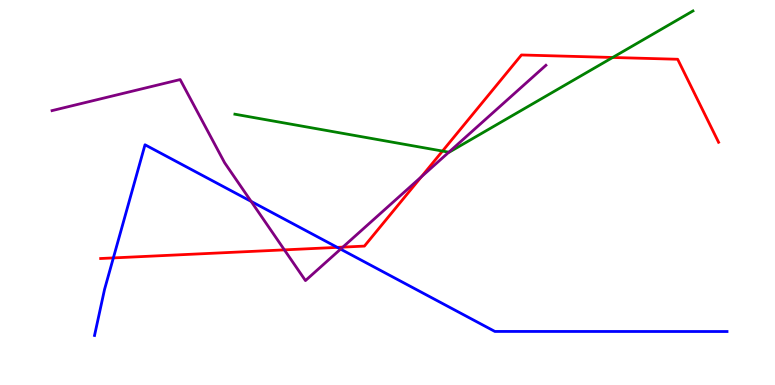[{'lines': ['blue', 'red'], 'intersections': [{'x': 1.46, 'y': 3.3}, {'x': 4.35, 'y': 3.57}]}, {'lines': ['green', 'red'], 'intersections': [{'x': 5.71, 'y': 6.08}, {'x': 7.91, 'y': 8.51}]}, {'lines': ['purple', 'red'], 'intersections': [{'x': 3.67, 'y': 3.51}, {'x': 4.42, 'y': 3.58}, {'x': 5.44, 'y': 5.41}]}, {'lines': ['blue', 'green'], 'intersections': []}, {'lines': ['blue', 'purple'], 'intersections': [{'x': 3.24, 'y': 4.77}, {'x': 4.39, 'y': 3.53}]}, {'lines': ['green', 'purple'], 'intersections': [{'x': 5.79, 'y': 6.05}]}]